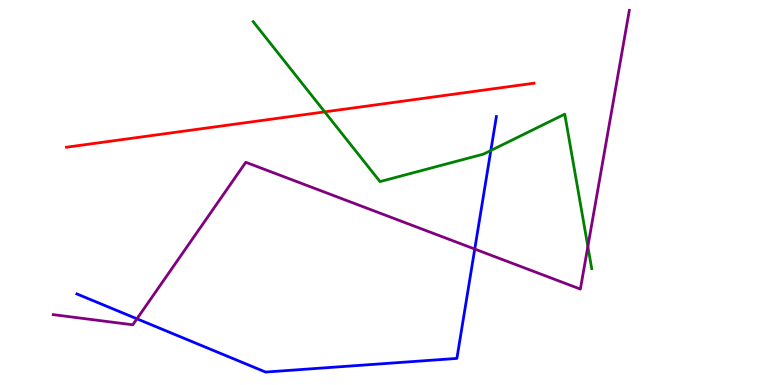[{'lines': ['blue', 'red'], 'intersections': []}, {'lines': ['green', 'red'], 'intersections': [{'x': 4.19, 'y': 7.09}]}, {'lines': ['purple', 'red'], 'intersections': []}, {'lines': ['blue', 'green'], 'intersections': [{'x': 6.33, 'y': 6.09}]}, {'lines': ['blue', 'purple'], 'intersections': [{'x': 1.77, 'y': 1.72}, {'x': 6.13, 'y': 3.53}]}, {'lines': ['green', 'purple'], 'intersections': [{'x': 7.59, 'y': 3.6}]}]